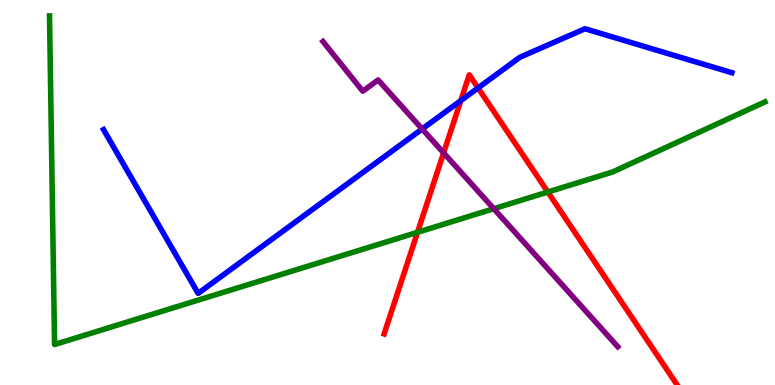[{'lines': ['blue', 'red'], 'intersections': [{'x': 5.95, 'y': 7.39}, {'x': 6.17, 'y': 7.72}]}, {'lines': ['green', 'red'], 'intersections': [{'x': 5.39, 'y': 3.97}, {'x': 7.07, 'y': 5.01}]}, {'lines': ['purple', 'red'], 'intersections': [{'x': 5.72, 'y': 6.03}]}, {'lines': ['blue', 'green'], 'intersections': []}, {'lines': ['blue', 'purple'], 'intersections': [{'x': 5.45, 'y': 6.65}]}, {'lines': ['green', 'purple'], 'intersections': [{'x': 6.37, 'y': 4.58}]}]